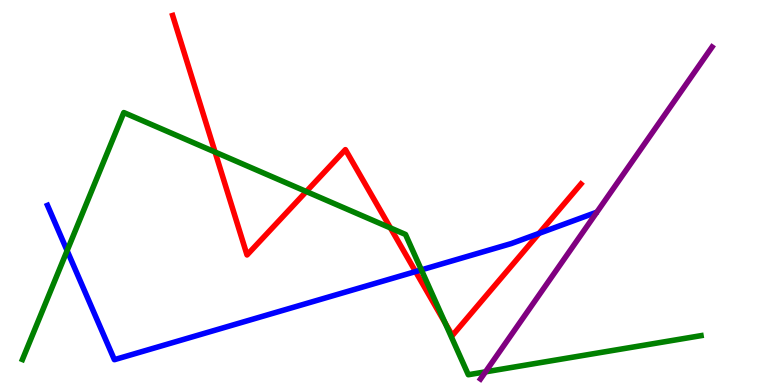[{'lines': ['blue', 'red'], 'intersections': [{'x': 5.36, 'y': 2.95}, {'x': 6.96, 'y': 3.94}]}, {'lines': ['green', 'red'], 'intersections': [{'x': 2.78, 'y': 6.05}, {'x': 3.95, 'y': 5.03}, {'x': 5.04, 'y': 4.08}, {'x': 5.74, 'y': 1.61}]}, {'lines': ['purple', 'red'], 'intersections': []}, {'lines': ['blue', 'green'], 'intersections': [{'x': 0.866, 'y': 3.49}, {'x': 5.44, 'y': 2.99}]}, {'lines': ['blue', 'purple'], 'intersections': []}, {'lines': ['green', 'purple'], 'intersections': [{'x': 6.26, 'y': 0.342}]}]